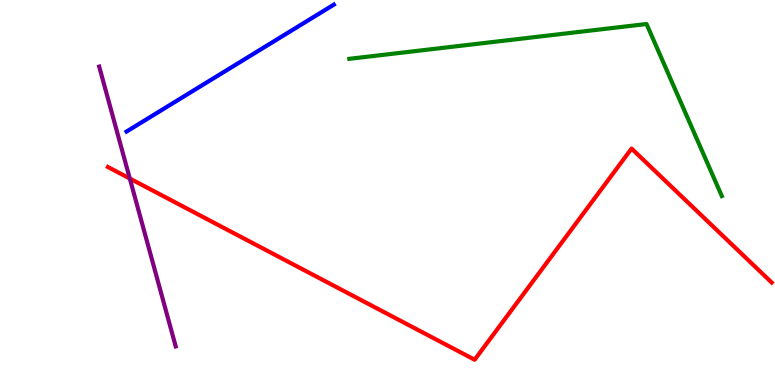[{'lines': ['blue', 'red'], 'intersections': []}, {'lines': ['green', 'red'], 'intersections': []}, {'lines': ['purple', 'red'], 'intersections': [{'x': 1.67, 'y': 5.36}]}, {'lines': ['blue', 'green'], 'intersections': []}, {'lines': ['blue', 'purple'], 'intersections': []}, {'lines': ['green', 'purple'], 'intersections': []}]